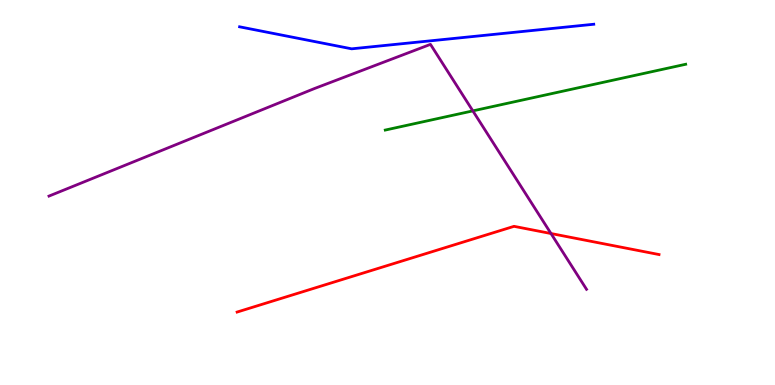[{'lines': ['blue', 'red'], 'intersections': []}, {'lines': ['green', 'red'], 'intersections': []}, {'lines': ['purple', 'red'], 'intersections': [{'x': 7.11, 'y': 3.93}]}, {'lines': ['blue', 'green'], 'intersections': []}, {'lines': ['blue', 'purple'], 'intersections': []}, {'lines': ['green', 'purple'], 'intersections': [{'x': 6.1, 'y': 7.12}]}]